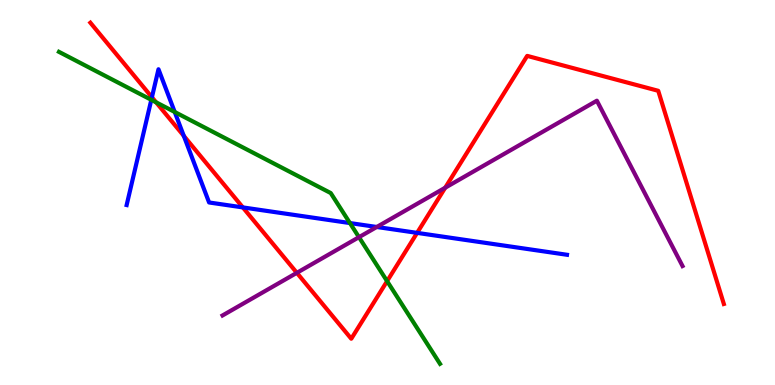[{'lines': ['blue', 'red'], 'intersections': [{'x': 1.96, 'y': 7.47}, {'x': 2.37, 'y': 6.47}, {'x': 3.13, 'y': 4.61}, {'x': 5.38, 'y': 3.95}]}, {'lines': ['green', 'red'], 'intersections': [{'x': 2.01, 'y': 7.34}, {'x': 4.99, 'y': 2.7}]}, {'lines': ['purple', 'red'], 'intersections': [{'x': 3.83, 'y': 2.91}, {'x': 5.74, 'y': 5.12}]}, {'lines': ['blue', 'green'], 'intersections': [{'x': 1.95, 'y': 7.41}, {'x': 2.25, 'y': 7.09}, {'x': 4.52, 'y': 4.21}]}, {'lines': ['blue', 'purple'], 'intersections': [{'x': 4.86, 'y': 4.1}]}, {'lines': ['green', 'purple'], 'intersections': [{'x': 4.63, 'y': 3.84}]}]